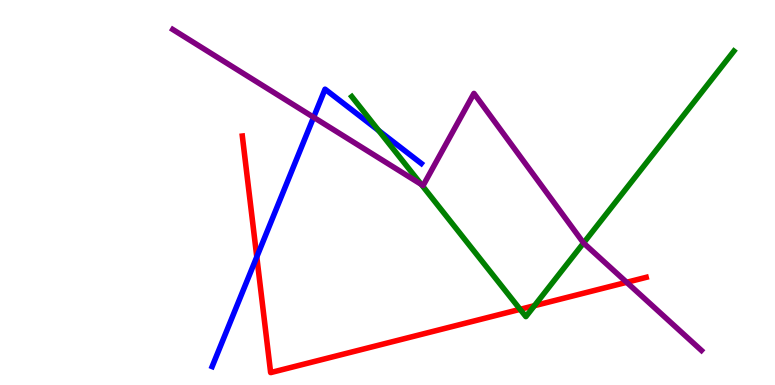[{'lines': ['blue', 'red'], 'intersections': [{'x': 3.31, 'y': 3.33}]}, {'lines': ['green', 'red'], 'intersections': [{'x': 6.71, 'y': 1.97}, {'x': 6.9, 'y': 2.06}]}, {'lines': ['purple', 'red'], 'intersections': [{'x': 8.09, 'y': 2.67}]}, {'lines': ['blue', 'green'], 'intersections': [{'x': 4.89, 'y': 6.61}]}, {'lines': ['blue', 'purple'], 'intersections': [{'x': 4.05, 'y': 6.95}]}, {'lines': ['green', 'purple'], 'intersections': [{'x': 5.44, 'y': 5.21}, {'x': 7.53, 'y': 3.69}]}]